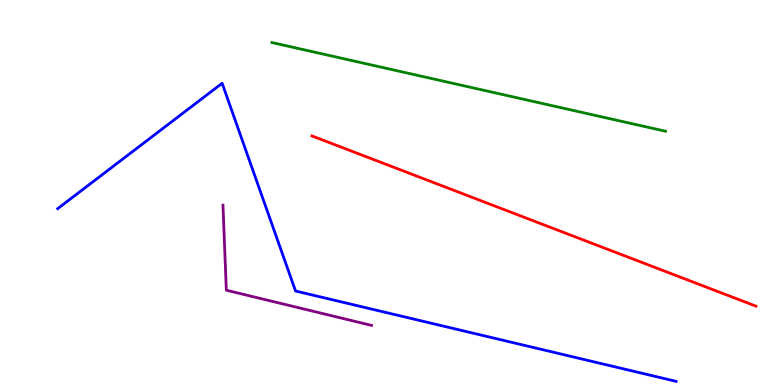[{'lines': ['blue', 'red'], 'intersections': []}, {'lines': ['green', 'red'], 'intersections': []}, {'lines': ['purple', 'red'], 'intersections': []}, {'lines': ['blue', 'green'], 'intersections': []}, {'lines': ['blue', 'purple'], 'intersections': []}, {'lines': ['green', 'purple'], 'intersections': []}]